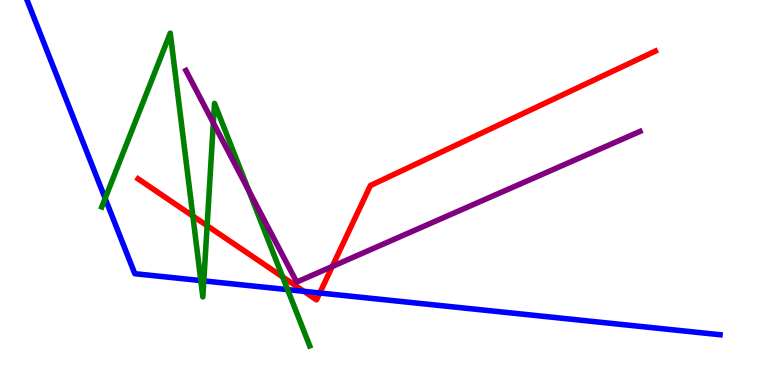[{'lines': ['blue', 'red'], 'intersections': [{'x': 3.92, 'y': 2.43}, {'x': 4.13, 'y': 2.39}]}, {'lines': ['green', 'red'], 'intersections': [{'x': 2.49, 'y': 4.39}, {'x': 2.67, 'y': 4.14}, {'x': 3.65, 'y': 2.81}]}, {'lines': ['purple', 'red'], 'intersections': [{'x': 4.29, 'y': 3.08}]}, {'lines': ['blue', 'green'], 'intersections': [{'x': 1.36, 'y': 4.85}, {'x': 2.59, 'y': 2.71}, {'x': 2.63, 'y': 2.7}, {'x': 3.71, 'y': 2.48}]}, {'lines': ['blue', 'purple'], 'intersections': []}, {'lines': ['green', 'purple'], 'intersections': [{'x': 2.75, 'y': 6.81}, {'x': 3.21, 'y': 5.06}]}]